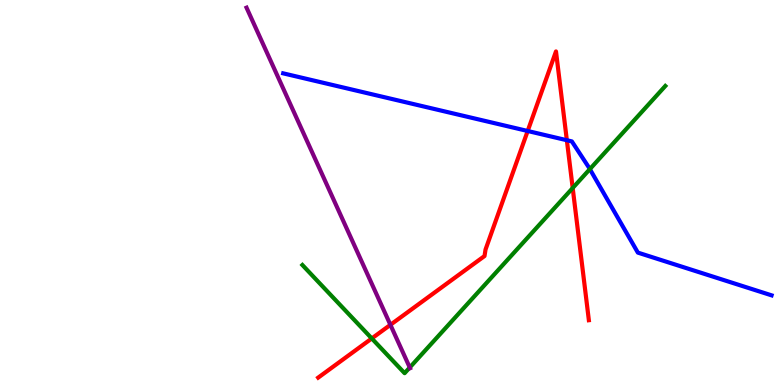[{'lines': ['blue', 'red'], 'intersections': [{'x': 6.81, 'y': 6.6}, {'x': 7.31, 'y': 6.36}]}, {'lines': ['green', 'red'], 'intersections': [{'x': 4.8, 'y': 1.21}, {'x': 7.39, 'y': 5.12}]}, {'lines': ['purple', 'red'], 'intersections': [{'x': 5.04, 'y': 1.56}]}, {'lines': ['blue', 'green'], 'intersections': [{'x': 7.61, 'y': 5.61}]}, {'lines': ['blue', 'purple'], 'intersections': []}, {'lines': ['green', 'purple'], 'intersections': [{'x': 5.29, 'y': 0.454}]}]